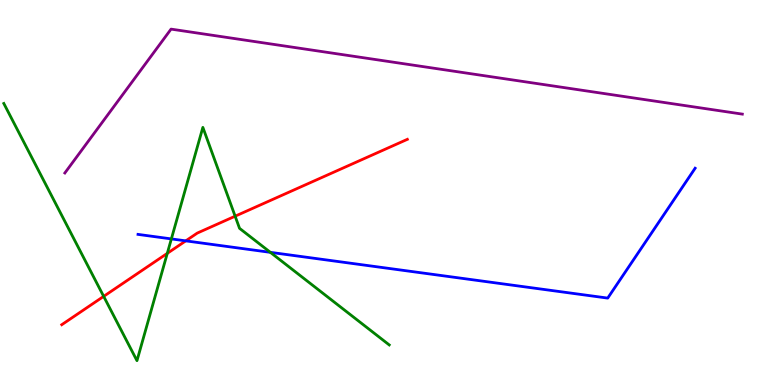[{'lines': ['blue', 'red'], 'intersections': [{'x': 2.4, 'y': 3.74}]}, {'lines': ['green', 'red'], 'intersections': [{'x': 1.34, 'y': 2.3}, {'x': 2.16, 'y': 3.42}, {'x': 3.03, 'y': 4.38}]}, {'lines': ['purple', 'red'], 'intersections': []}, {'lines': ['blue', 'green'], 'intersections': [{'x': 2.21, 'y': 3.79}, {'x': 3.49, 'y': 3.45}]}, {'lines': ['blue', 'purple'], 'intersections': []}, {'lines': ['green', 'purple'], 'intersections': []}]